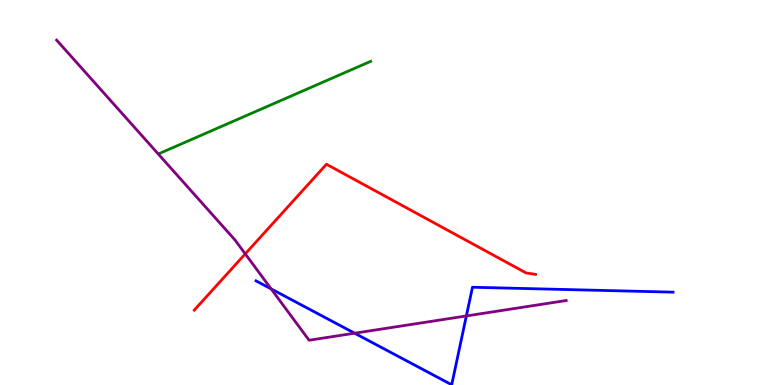[{'lines': ['blue', 'red'], 'intersections': []}, {'lines': ['green', 'red'], 'intersections': []}, {'lines': ['purple', 'red'], 'intersections': [{'x': 3.16, 'y': 3.41}]}, {'lines': ['blue', 'green'], 'intersections': []}, {'lines': ['blue', 'purple'], 'intersections': [{'x': 3.5, 'y': 2.5}, {'x': 4.58, 'y': 1.35}, {'x': 6.02, 'y': 1.79}]}, {'lines': ['green', 'purple'], 'intersections': []}]